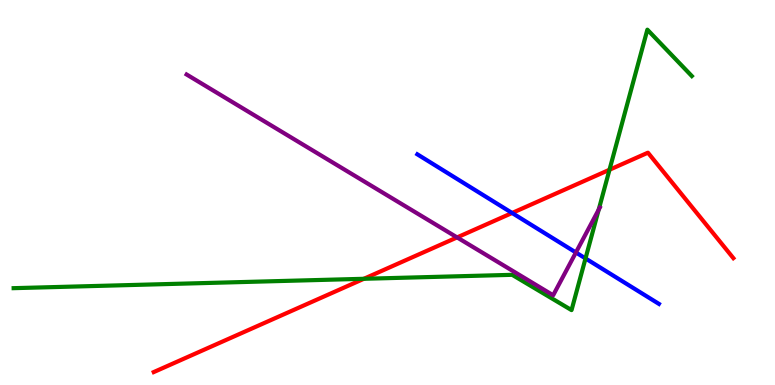[{'lines': ['blue', 'red'], 'intersections': [{'x': 6.61, 'y': 4.47}]}, {'lines': ['green', 'red'], 'intersections': [{'x': 4.7, 'y': 2.76}, {'x': 7.86, 'y': 5.59}]}, {'lines': ['purple', 'red'], 'intersections': [{'x': 5.9, 'y': 3.83}]}, {'lines': ['blue', 'green'], 'intersections': [{'x': 7.56, 'y': 3.29}]}, {'lines': ['blue', 'purple'], 'intersections': [{'x': 7.43, 'y': 3.44}]}, {'lines': ['green', 'purple'], 'intersections': [{'x': 7.73, 'y': 4.56}]}]